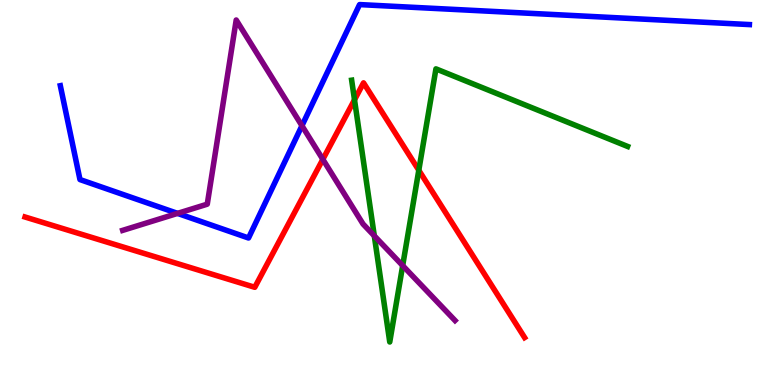[{'lines': ['blue', 'red'], 'intersections': []}, {'lines': ['green', 'red'], 'intersections': [{'x': 4.57, 'y': 7.41}, {'x': 5.4, 'y': 5.58}]}, {'lines': ['purple', 'red'], 'intersections': [{'x': 4.17, 'y': 5.86}]}, {'lines': ['blue', 'green'], 'intersections': []}, {'lines': ['blue', 'purple'], 'intersections': [{'x': 2.29, 'y': 4.46}, {'x': 3.9, 'y': 6.73}]}, {'lines': ['green', 'purple'], 'intersections': [{'x': 4.83, 'y': 3.87}, {'x': 5.2, 'y': 3.1}]}]